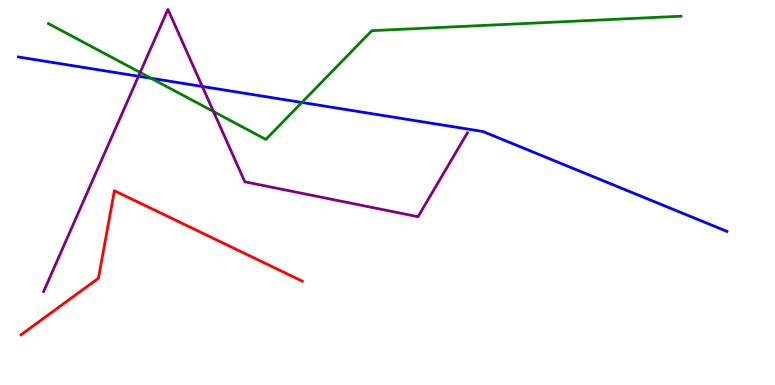[{'lines': ['blue', 'red'], 'intersections': []}, {'lines': ['green', 'red'], 'intersections': []}, {'lines': ['purple', 'red'], 'intersections': []}, {'lines': ['blue', 'green'], 'intersections': [{'x': 1.95, 'y': 7.97}, {'x': 3.9, 'y': 7.34}]}, {'lines': ['blue', 'purple'], 'intersections': [{'x': 1.79, 'y': 8.02}, {'x': 2.61, 'y': 7.75}]}, {'lines': ['green', 'purple'], 'intersections': [{'x': 1.81, 'y': 8.12}, {'x': 2.75, 'y': 7.1}]}]